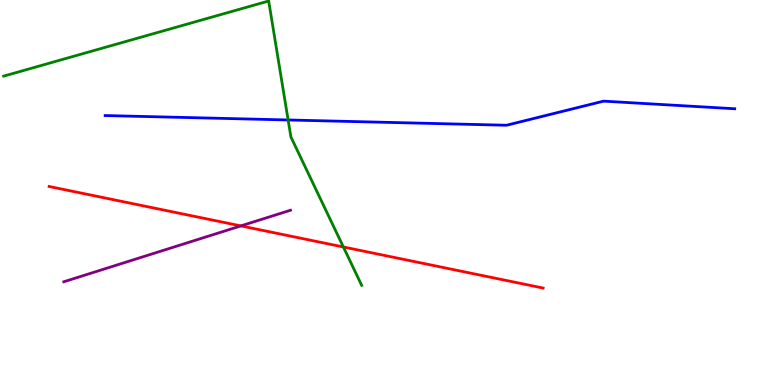[{'lines': ['blue', 'red'], 'intersections': []}, {'lines': ['green', 'red'], 'intersections': [{'x': 4.43, 'y': 3.59}]}, {'lines': ['purple', 'red'], 'intersections': [{'x': 3.11, 'y': 4.13}]}, {'lines': ['blue', 'green'], 'intersections': [{'x': 3.72, 'y': 6.88}]}, {'lines': ['blue', 'purple'], 'intersections': []}, {'lines': ['green', 'purple'], 'intersections': []}]